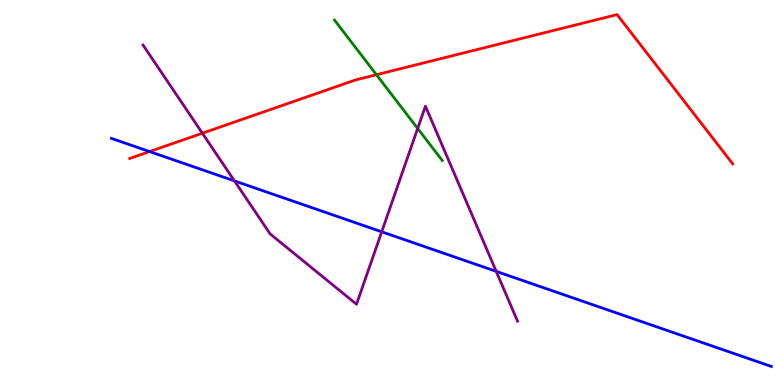[{'lines': ['blue', 'red'], 'intersections': [{'x': 1.93, 'y': 6.06}]}, {'lines': ['green', 'red'], 'intersections': [{'x': 4.86, 'y': 8.06}]}, {'lines': ['purple', 'red'], 'intersections': [{'x': 2.61, 'y': 6.54}]}, {'lines': ['blue', 'green'], 'intersections': []}, {'lines': ['blue', 'purple'], 'intersections': [{'x': 3.03, 'y': 5.3}, {'x': 4.93, 'y': 3.98}, {'x': 6.4, 'y': 2.95}]}, {'lines': ['green', 'purple'], 'intersections': [{'x': 5.39, 'y': 6.66}]}]